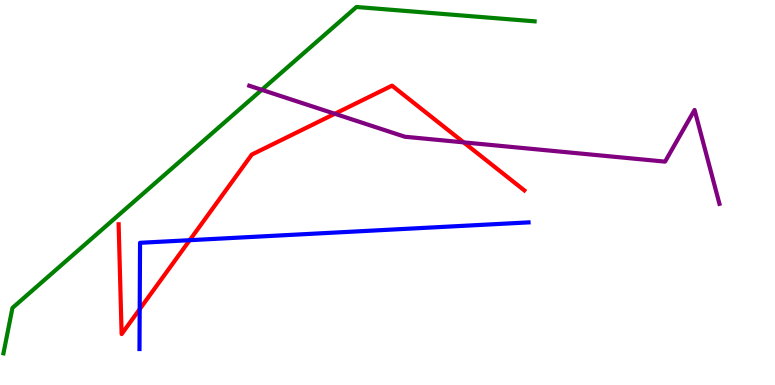[{'lines': ['blue', 'red'], 'intersections': [{'x': 1.8, 'y': 1.97}, {'x': 2.45, 'y': 3.76}]}, {'lines': ['green', 'red'], 'intersections': []}, {'lines': ['purple', 'red'], 'intersections': [{'x': 4.32, 'y': 7.04}, {'x': 5.98, 'y': 6.3}]}, {'lines': ['blue', 'green'], 'intersections': []}, {'lines': ['blue', 'purple'], 'intersections': []}, {'lines': ['green', 'purple'], 'intersections': [{'x': 3.38, 'y': 7.67}]}]